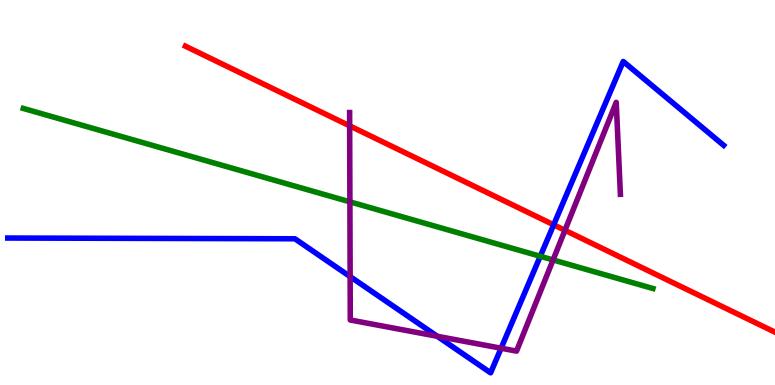[{'lines': ['blue', 'red'], 'intersections': [{'x': 7.14, 'y': 4.16}]}, {'lines': ['green', 'red'], 'intersections': []}, {'lines': ['purple', 'red'], 'intersections': [{'x': 4.51, 'y': 6.73}, {'x': 7.29, 'y': 4.02}]}, {'lines': ['blue', 'green'], 'intersections': [{'x': 6.97, 'y': 3.34}]}, {'lines': ['blue', 'purple'], 'intersections': [{'x': 4.52, 'y': 2.82}, {'x': 5.64, 'y': 1.27}, {'x': 6.47, 'y': 0.955}]}, {'lines': ['green', 'purple'], 'intersections': [{'x': 4.51, 'y': 4.76}, {'x': 7.14, 'y': 3.25}]}]